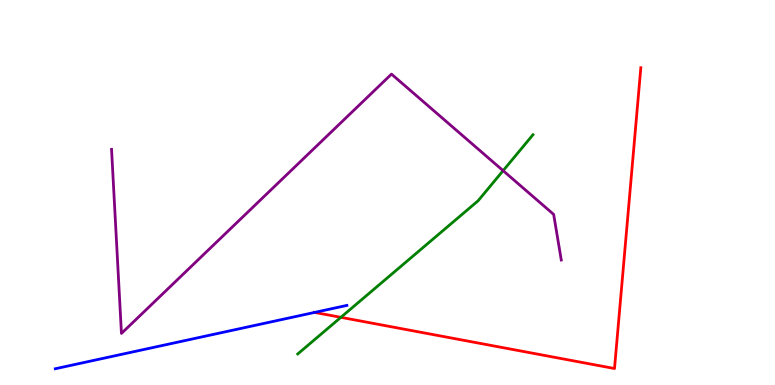[{'lines': ['blue', 'red'], 'intersections': [{'x': 4.06, 'y': 1.89}]}, {'lines': ['green', 'red'], 'intersections': [{'x': 4.4, 'y': 1.76}]}, {'lines': ['purple', 'red'], 'intersections': []}, {'lines': ['blue', 'green'], 'intersections': []}, {'lines': ['blue', 'purple'], 'intersections': []}, {'lines': ['green', 'purple'], 'intersections': [{'x': 6.49, 'y': 5.57}]}]